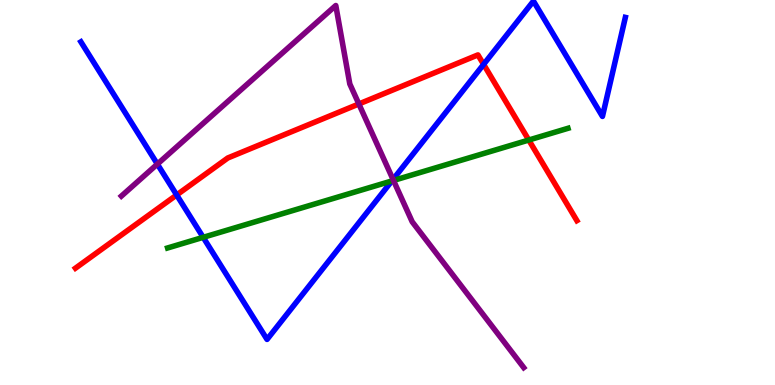[{'lines': ['blue', 'red'], 'intersections': [{'x': 2.28, 'y': 4.94}, {'x': 6.24, 'y': 8.33}]}, {'lines': ['green', 'red'], 'intersections': [{'x': 6.82, 'y': 6.36}]}, {'lines': ['purple', 'red'], 'intersections': [{'x': 4.63, 'y': 7.3}]}, {'lines': ['blue', 'green'], 'intersections': [{'x': 2.62, 'y': 3.84}, {'x': 5.06, 'y': 5.3}]}, {'lines': ['blue', 'purple'], 'intersections': [{'x': 2.03, 'y': 5.74}, {'x': 5.07, 'y': 5.34}]}, {'lines': ['green', 'purple'], 'intersections': [{'x': 5.08, 'y': 5.31}]}]